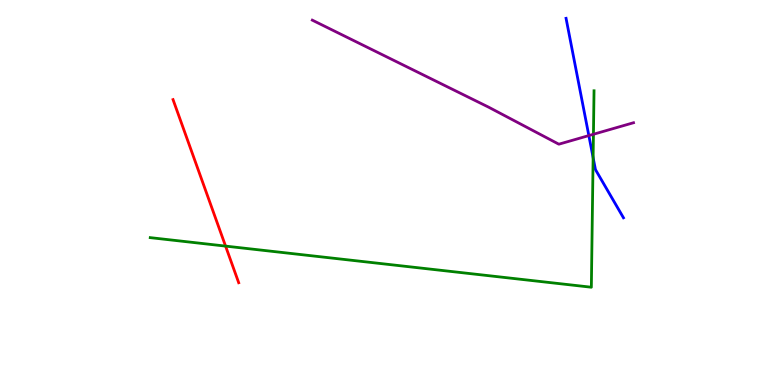[{'lines': ['blue', 'red'], 'intersections': []}, {'lines': ['green', 'red'], 'intersections': [{'x': 2.91, 'y': 3.61}]}, {'lines': ['purple', 'red'], 'intersections': []}, {'lines': ['blue', 'green'], 'intersections': [{'x': 7.65, 'y': 5.91}]}, {'lines': ['blue', 'purple'], 'intersections': [{'x': 7.6, 'y': 6.48}]}, {'lines': ['green', 'purple'], 'intersections': [{'x': 7.66, 'y': 6.51}]}]